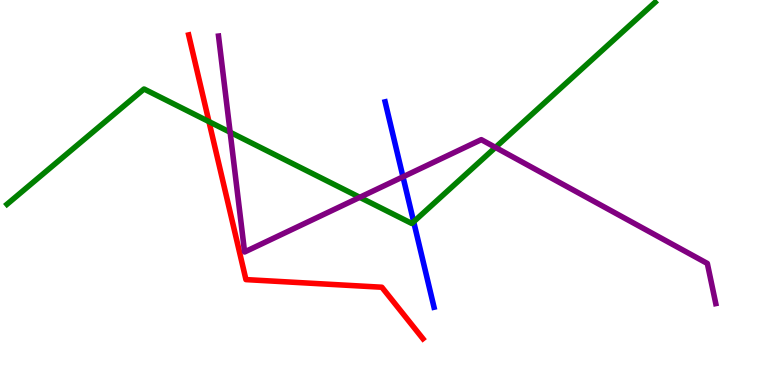[{'lines': ['blue', 'red'], 'intersections': []}, {'lines': ['green', 'red'], 'intersections': [{'x': 2.7, 'y': 6.84}]}, {'lines': ['purple', 'red'], 'intersections': []}, {'lines': ['blue', 'green'], 'intersections': [{'x': 5.34, 'y': 4.24}]}, {'lines': ['blue', 'purple'], 'intersections': [{'x': 5.2, 'y': 5.41}]}, {'lines': ['green', 'purple'], 'intersections': [{'x': 2.97, 'y': 6.57}, {'x': 4.64, 'y': 4.87}, {'x': 6.39, 'y': 6.17}]}]